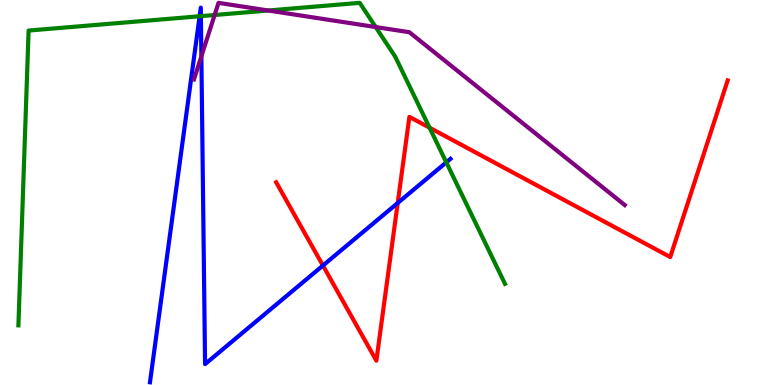[{'lines': ['blue', 'red'], 'intersections': [{'x': 4.17, 'y': 3.1}, {'x': 5.13, 'y': 4.73}]}, {'lines': ['green', 'red'], 'intersections': [{'x': 5.54, 'y': 6.68}]}, {'lines': ['purple', 'red'], 'intersections': []}, {'lines': ['blue', 'green'], 'intersections': [{'x': 2.58, 'y': 9.58}, {'x': 2.59, 'y': 9.58}, {'x': 5.76, 'y': 5.78}]}, {'lines': ['blue', 'purple'], 'intersections': [{'x': 2.6, 'y': 8.54}]}, {'lines': ['green', 'purple'], 'intersections': [{'x': 2.77, 'y': 9.61}, {'x': 3.46, 'y': 9.73}, {'x': 4.85, 'y': 9.3}]}]